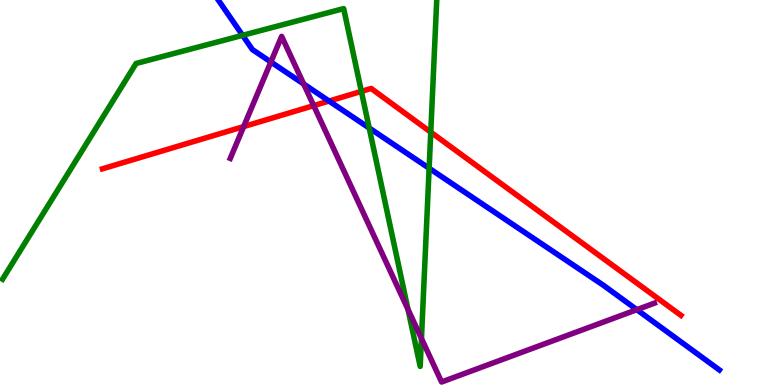[{'lines': ['blue', 'red'], 'intersections': [{'x': 4.25, 'y': 7.38}]}, {'lines': ['green', 'red'], 'intersections': [{'x': 4.66, 'y': 7.63}, {'x': 5.56, 'y': 6.57}]}, {'lines': ['purple', 'red'], 'intersections': [{'x': 3.14, 'y': 6.71}, {'x': 4.05, 'y': 7.26}]}, {'lines': ['blue', 'green'], 'intersections': [{'x': 3.13, 'y': 9.08}, {'x': 4.76, 'y': 6.68}, {'x': 5.54, 'y': 5.63}]}, {'lines': ['blue', 'purple'], 'intersections': [{'x': 3.5, 'y': 8.39}, {'x': 3.92, 'y': 7.82}, {'x': 8.22, 'y': 1.96}]}, {'lines': ['green', 'purple'], 'intersections': [{'x': 5.26, 'y': 1.96}, {'x': 5.44, 'y': 1.21}]}]